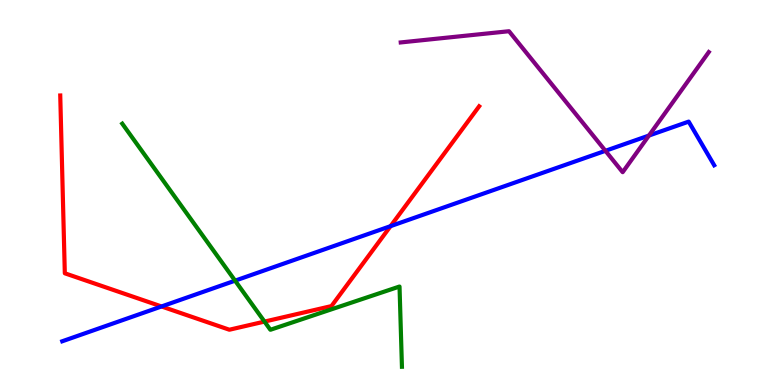[{'lines': ['blue', 'red'], 'intersections': [{'x': 2.08, 'y': 2.04}, {'x': 5.04, 'y': 4.13}]}, {'lines': ['green', 'red'], 'intersections': [{'x': 3.41, 'y': 1.65}]}, {'lines': ['purple', 'red'], 'intersections': []}, {'lines': ['blue', 'green'], 'intersections': [{'x': 3.03, 'y': 2.71}]}, {'lines': ['blue', 'purple'], 'intersections': [{'x': 7.81, 'y': 6.08}, {'x': 8.37, 'y': 6.48}]}, {'lines': ['green', 'purple'], 'intersections': []}]